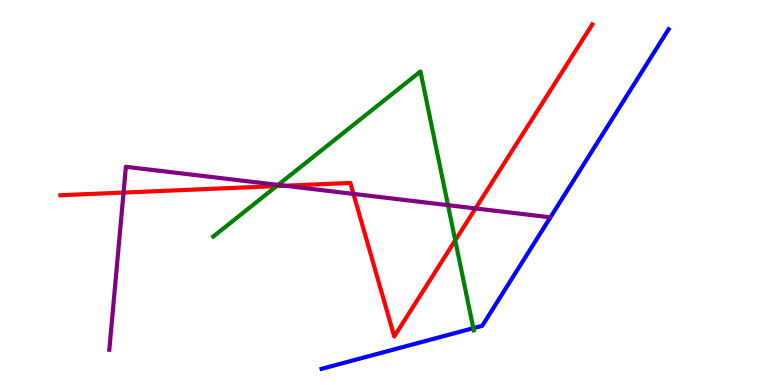[{'lines': ['blue', 'red'], 'intersections': []}, {'lines': ['green', 'red'], 'intersections': [{'x': 3.57, 'y': 5.17}, {'x': 5.87, 'y': 3.76}]}, {'lines': ['purple', 'red'], 'intersections': [{'x': 1.59, 'y': 5.0}, {'x': 3.68, 'y': 5.18}, {'x': 4.56, 'y': 4.96}, {'x': 6.14, 'y': 4.59}]}, {'lines': ['blue', 'green'], 'intersections': [{'x': 6.11, 'y': 1.48}]}, {'lines': ['blue', 'purple'], 'intersections': []}, {'lines': ['green', 'purple'], 'intersections': [{'x': 3.59, 'y': 5.2}, {'x': 5.78, 'y': 4.67}]}]